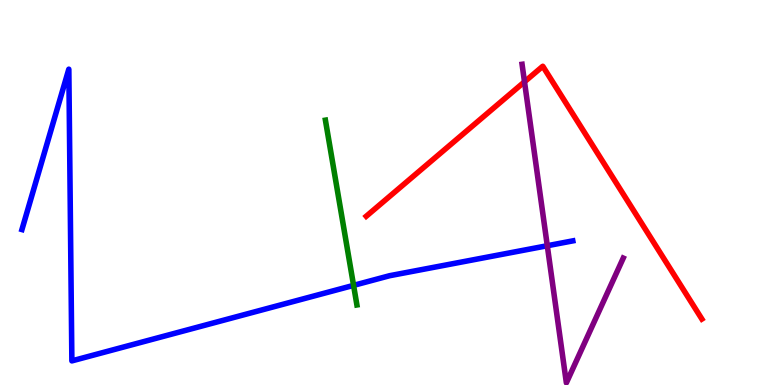[{'lines': ['blue', 'red'], 'intersections': []}, {'lines': ['green', 'red'], 'intersections': []}, {'lines': ['purple', 'red'], 'intersections': [{'x': 6.77, 'y': 7.88}]}, {'lines': ['blue', 'green'], 'intersections': [{'x': 4.56, 'y': 2.59}]}, {'lines': ['blue', 'purple'], 'intersections': [{'x': 7.06, 'y': 3.62}]}, {'lines': ['green', 'purple'], 'intersections': []}]